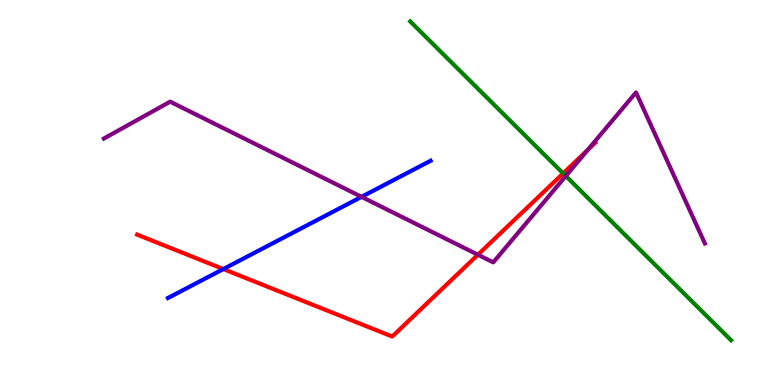[{'lines': ['blue', 'red'], 'intersections': [{'x': 2.88, 'y': 3.01}]}, {'lines': ['green', 'red'], 'intersections': [{'x': 7.27, 'y': 5.5}]}, {'lines': ['purple', 'red'], 'intersections': [{'x': 6.17, 'y': 3.38}, {'x': 7.58, 'y': 6.1}]}, {'lines': ['blue', 'green'], 'intersections': []}, {'lines': ['blue', 'purple'], 'intersections': [{'x': 4.66, 'y': 4.89}]}, {'lines': ['green', 'purple'], 'intersections': [{'x': 7.3, 'y': 5.43}]}]